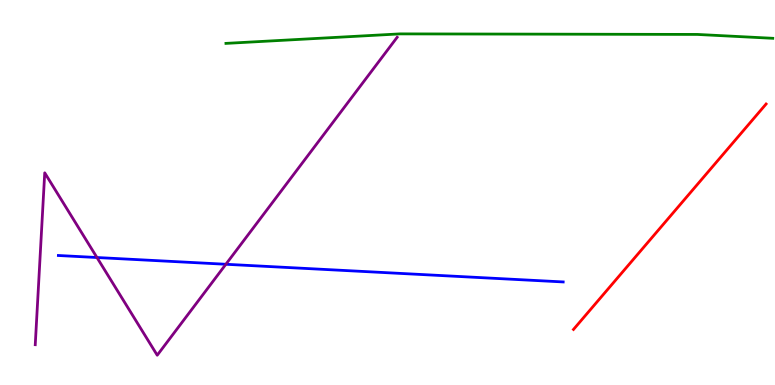[{'lines': ['blue', 'red'], 'intersections': []}, {'lines': ['green', 'red'], 'intersections': []}, {'lines': ['purple', 'red'], 'intersections': []}, {'lines': ['blue', 'green'], 'intersections': []}, {'lines': ['blue', 'purple'], 'intersections': [{'x': 1.25, 'y': 3.31}, {'x': 2.91, 'y': 3.14}]}, {'lines': ['green', 'purple'], 'intersections': []}]